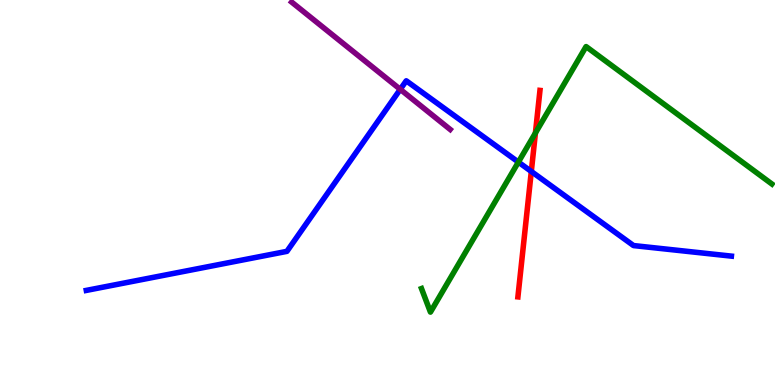[{'lines': ['blue', 'red'], 'intersections': [{'x': 6.86, 'y': 5.55}]}, {'lines': ['green', 'red'], 'intersections': [{'x': 6.91, 'y': 6.55}]}, {'lines': ['purple', 'red'], 'intersections': []}, {'lines': ['blue', 'green'], 'intersections': [{'x': 6.69, 'y': 5.79}]}, {'lines': ['blue', 'purple'], 'intersections': [{'x': 5.16, 'y': 7.68}]}, {'lines': ['green', 'purple'], 'intersections': []}]